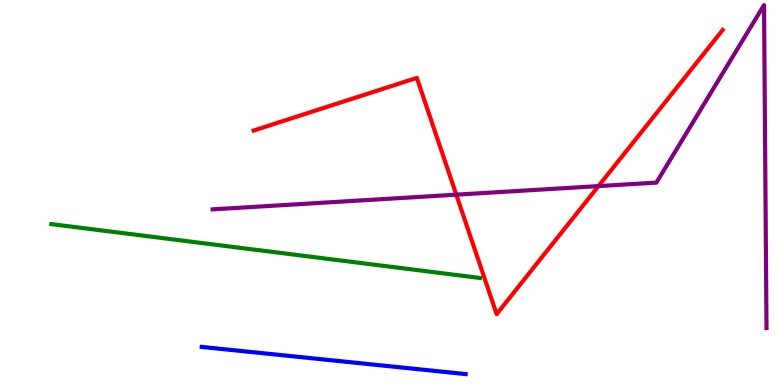[{'lines': ['blue', 'red'], 'intersections': []}, {'lines': ['green', 'red'], 'intersections': []}, {'lines': ['purple', 'red'], 'intersections': [{'x': 5.89, 'y': 4.94}, {'x': 7.72, 'y': 5.17}]}, {'lines': ['blue', 'green'], 'intersections': []}, {'lines': ['blue', 'purple'], 'intersections': []}, {'lines': ['green', 'purple'], 'intersections': []}]